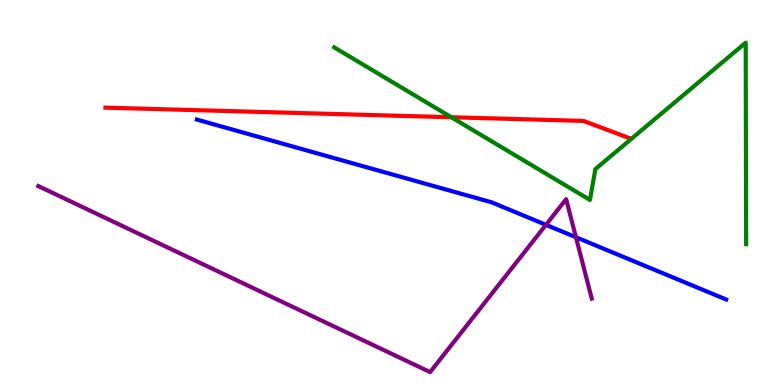[{'lines': ['blue', 'red'], 'intersections': []}, {'lines': ['green', 'red'], 'intersections': [{'x': 5.82, 'y': 6.95}]}, {'lines': ['purple', 'red'], 'intersections': []}, {'lines': ['blue', 'green'], 'intersections': []}, {'lines': ['blue', 'purple'], 'intersections': [{'x': 7.04, 'y': 4.16}, {'x': 7.43, 'y': 3.84}]}, {'lines': ['green', 'purple'], 'intersections': []}]